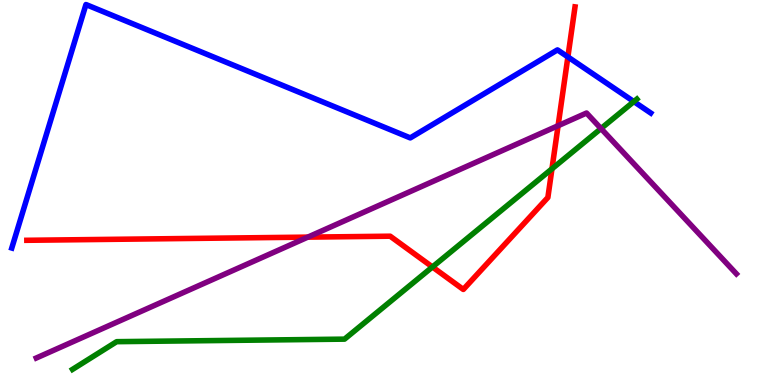[{'lines': ['blue', 'red'], 'intersections': [{'x': 7.33, 'y': 8.52}]}, {'lines': ['green', 'red'], 'intersections': [{'x': 5.58, 'y': 3.07}, {'x': 7.12, 'y': 5.62}]}, {'lines': ['purple', 'red'], 'intersections': [{'x': 3.97, 'y': 3.84}, {'x': 7.2, 'y': 6.73}]}, {'lines': ['blue', 'green'], 'intersections': [{'x': 8.18, 'y': 7.36}]}, {'lines': ['blue', 'purple'], 'intersections': []}, {'lines': ['green', 'purple'], 'intersections': [{'x': 7.75, 'y': 6.66}]}]